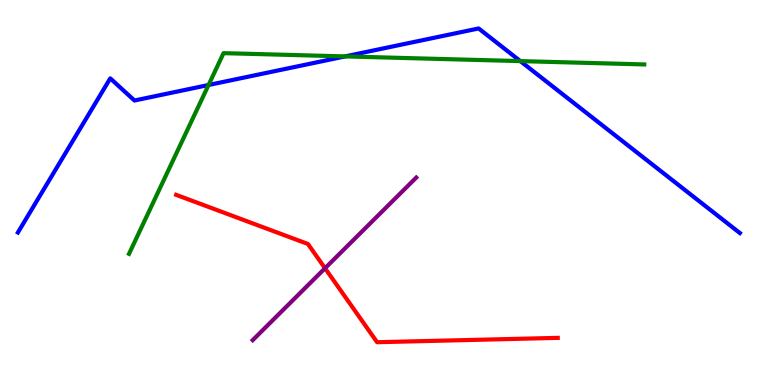[{'lines': ['blue', 'red'], 'intersections': []}, {'lines': ['green', 'red'], 'intersections': []}, {'lines': ['purple', 'red'], 'intersections': [{'x': 4.19, 'y': 3.03}]}, {'lines': ['blue', 'green'], 'intersections': [{'x': 2.69, 'y': 7.79}, {'x': 4.45, 'y': 8.53}, {'x': 6.71, 'y': 8.41}]}, {'lines': ['blue', 'purple'], 'intersections': []}, {'lines': ['green', 'purple'], 'intersections': []}]